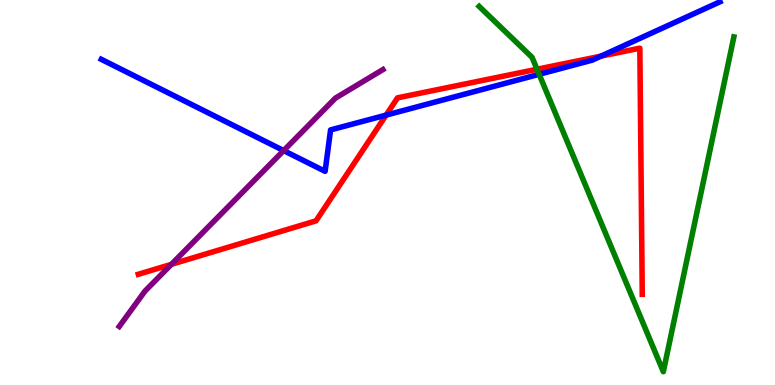[{'lines': ['blue', 'red'], 'intersections': [{'x': 4.98, 'y': 7.01}, {'x': 7.75, 'y': 8.54}]}, {'lines': ['green', 'red'], 'intersections': [{'x': 6.93, 'y': 8.2}]}, {'lines': ['purple', 'red'], 'intersections': [{'x': 2.21, 'y': 3.13}]}, {'lines': ['blue', 'green'], 'intersections': [{'x': 6.96, 'y': 8.07}]}, {'lines': ['blue', 'purple'], 'intersections': [{'x': 3.66, 'y': 6.09}]}, {'lines': ['green', 'purple'], 'intersections': []}]